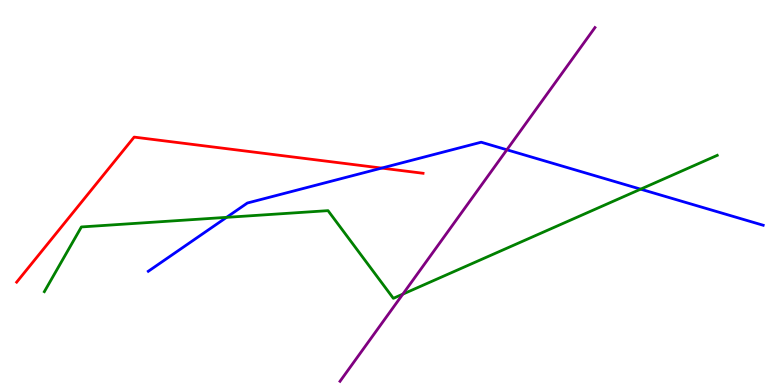[{'lines': ['blue', 'red'], 'intersections': [{'x': 4.92, 'y': 5.63}]}, {'lines': ['green', 'red'], 'intersections': []}, {'lines': ['purple', 'red'], 'intersections': []}, {'lines': ['blue', 'green'], 'intersections': [{'x': 2.92, 'y': 4.35}, {'x': 8.27, 'y': 5.09}]}, {'lines': ['blue', 'purple'], 'intersections': [{'x': 6.54, 'y': 6.11}]}, {'lines': ['green', 'purple'], 'intersections': [{'x': 5.2, 'y': 2.36}]}]